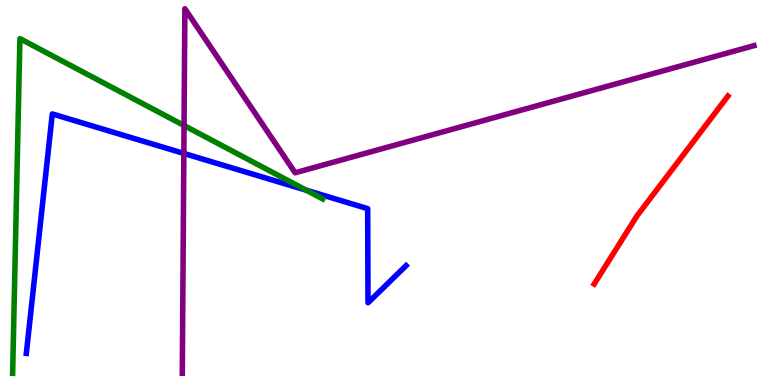[{'lines': ['blue', 'red'], 'intersections': []}, {'lines': ['green', 'red'], 'intersections': []}, {'lines': ['purple', 'red'], 'intersections': []}, {'lines': ['blue', 'green'], 'intersections': [{'x': 3.95, 'y': 5.06}]}, {'lines': ['blue', 'purple'], 'intersections': [{'x': 2.37, 'y': 6.01}]}, {'lines': ['green', 'purple'], 'intersections': [{'x': 2.37, 'y': 6.74}]}]